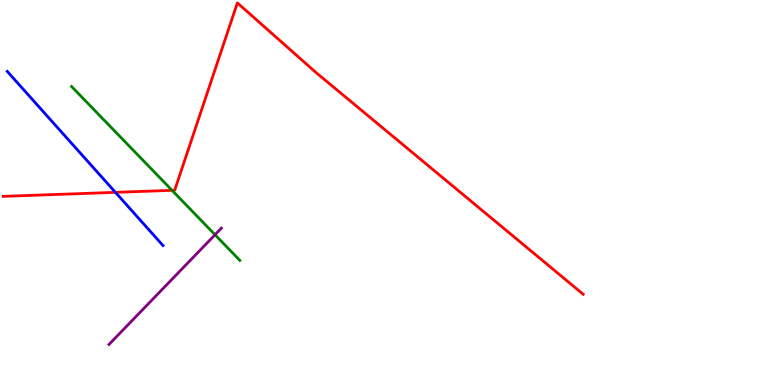[{'lines': ['blue', 'red'], 'intersections': [{'x': 1.49, 'y': 5.0}]}, {'lines': ['green', 'red'], 'intersections': [{'x': 2.22, 'y': 5.06}]}, {'lines': ['purple', 'red'], 'intersections': []}, {'lines': ['blue', 'green'], 'intersections': []}, {'lines': ['blue', 'purple'], 'intersections': []}, {'lines': ['green', 'purple'], 'intersections': [{'x': 2.77, 'y': 3.9}]}]